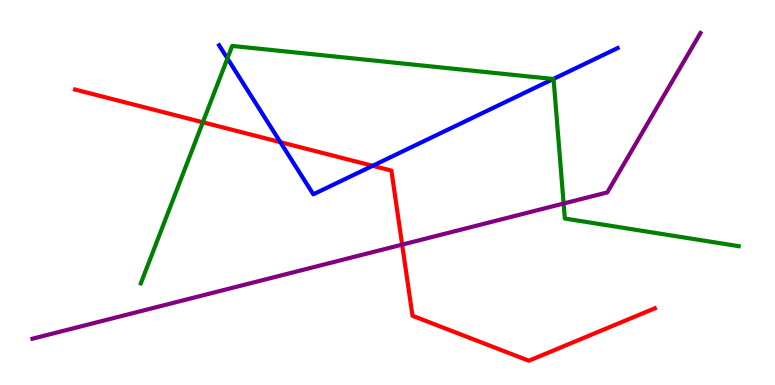[{'lines': ['blue', 'red'], 'intersections': [{'x': 3.62, 'y': 6.31}, {'x': 4.81, 'y': 5.69}]}, {'lines': ['green', 'red'], 'intersections': [{'x': 2.62, 'y': 6.82}]}, {'lines': ['purple', 'red'], 'intersections': [{'x': 5.19, 'y': 3.65}]}, {'lines': ['blue', 'green'], 'intersections': [{'x': 2.93, 'y': 8.48}, {'x': 7.14, 'y': 7.95}]}, {'lines': ['blue', 'purple'], 'intersections': []}, {'lines': ['green', 'purple'], 'intersections': [{'x': 7.27, 'y': 4.71}]}]